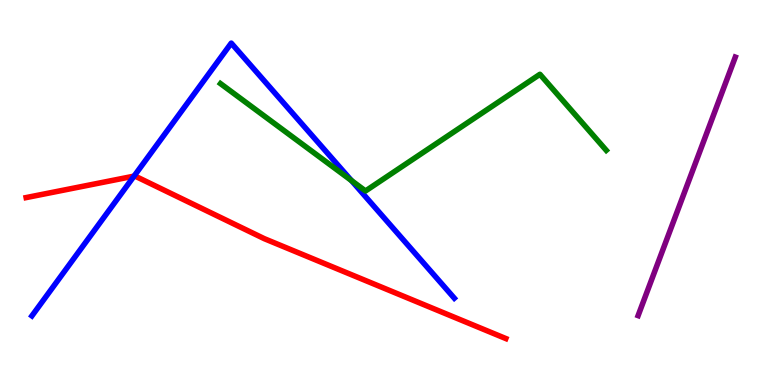[{'lines': ['blue', 'red'], 'intersections': [{'x': 1.73, 'y': 5.43}]}, {'lines': ['green', 'red'], 'intersections': []}, {'lines': ['purple', 'red'], 'intersections': []}, {'lines': ['blue', 'green'], 'intersections': [{'x': 4.53, 'y': 5.31}]}, {'lines': ['blue', 'purple'], 'intersections': []}, {'lines': ['green', 'purple'], 'intersections': []}]